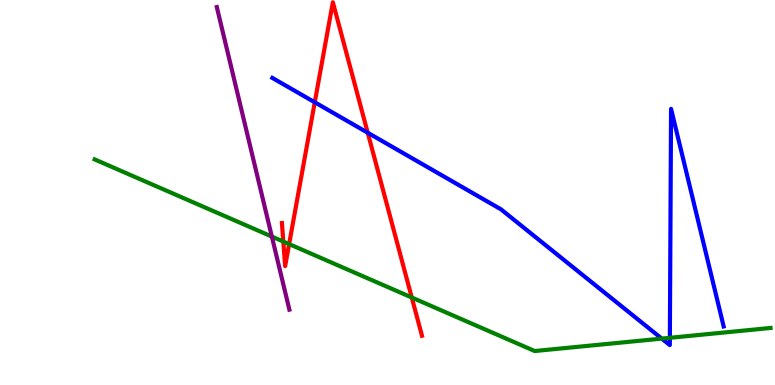[{'lines': ['blue', 'red'], 'intersections': [{'x': 4.06, 'y': 7.34}, {'x': 4.74, 'y': 6.55}]}, {'lines': ['green', 'red'], 'intersections': [{'x': 3.66, 'y': 3.73}, {'x': 3.73, 'y': 3.66}, {'x': 5.31, 'y': 2.27}]}, {'lines': ['purple', 'red'], 'intersections': []}, {'lines': ['blue', 'green'], 'intersections': [{'x': 8.54, 'y': 1.21}, {'x': 8.64, 'y': 1.23}]}, {'lines': ['blue', 'purple'], 'intersections': []}, {'lines': ['green', 'purple'], 'intersections': [{'x': 3.51, 'y': 3.86}]}]